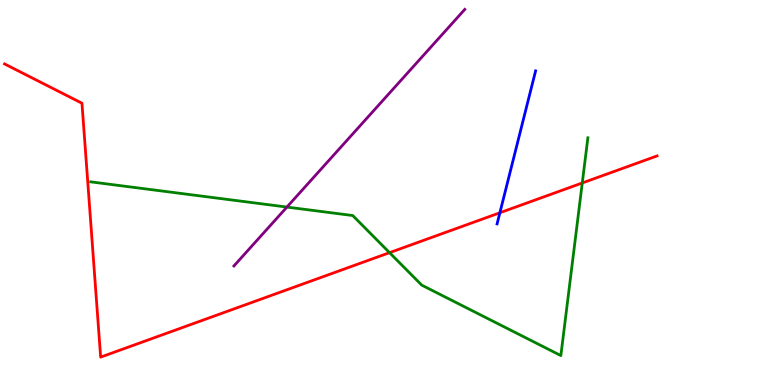[{'lines': ['blue', 'red'], 'intersections': [{'x': 6.45, 'y': 4.47}]}, {'lines': ['green', 'red'], 'intersections': [{'x': 5.03, 'y': 3.44}, {'x': 7.51, 'y': 5.25}]}, {'lines': ['purple', 'red'], 'intersections': []}, {'lines': ['blue', 'green'], 'intersections': []}, {'lines': ['blue', 'purple'], 'intersections': []}, {'lines': ['green', 'purple'], 'intersections': [{'x': 3.7, 'y': 4.62}]}]